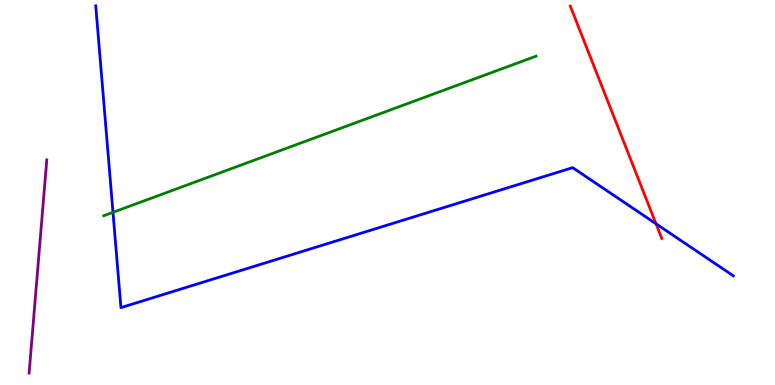[{'lines': ['blue', 'red'], 'intersections': [{'x': 8.46, 'y': 4.19}]}, {'lines': ['green', 'red'], 'intersections': []}, {'lines': ['purple', 'red'], 'intersections': []}, {'lines': ['blue', 'green'], 'intersections': [{'x': 1.46, 'y': 4.48}]}, {'lines': ['blue', 'purple'], 'intersections': []}, {'lines': ['green', 'purple'], 'intersections': []}]